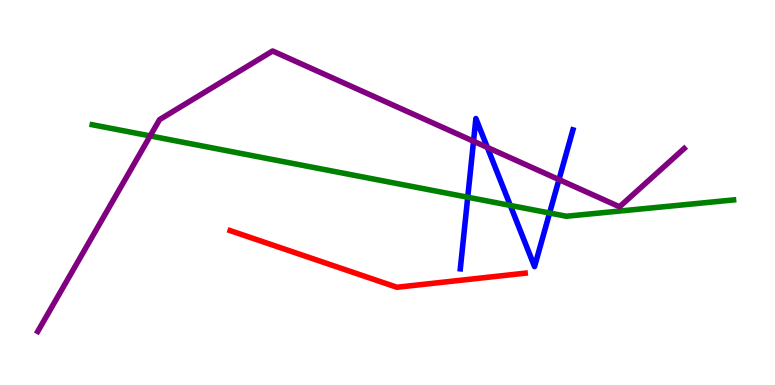[{'lines': ['blue', 'red'], 'intersections': []}, {'lines': ['green', 'red'], 'intersections': []}, {'lines': ['purple', 'red'], 'intersections': []}, {'lines': ['blue', 'green'], 'intersections': [{'x': 6.04, 'y': 4.88}, {'x': 6.58, 'y': 4.66}, {'x': 7.09, 'y': 4.47}]}, {'lines': ['blue', 'purple'], 'intersections': [{'x': 6.11, 'y': 6.33}, {'x': 6.29, 'y': 6.17}, {'x': 7.21, 'y': 5.34}]}, {'lines': ['green', 'purple'], 'intersections': [{'x': 1.94, 'y': 6.47}]}]